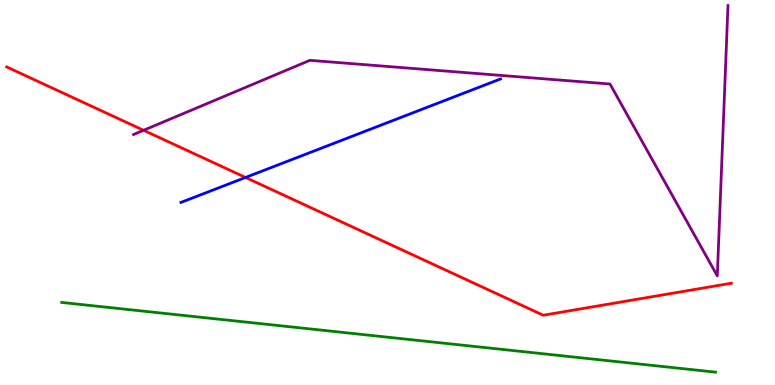[{'lines': ['blue', 'red'], 'intersections': [{'x': 3.17, 'y': 5.39}]}, {'lines': ['green', 'red'], 'intersections': []}, {'lines': ['purple', 'red'], 'intersections': [{'x': 1.85, 'y': 6.62}]}, {'lines': ['blue', 'green'], 'intersections': []}, {'lines': ['blue', 'purple'], 'intersections': []}, {'lines': ['green', 'purple'], 'intersections': []}]